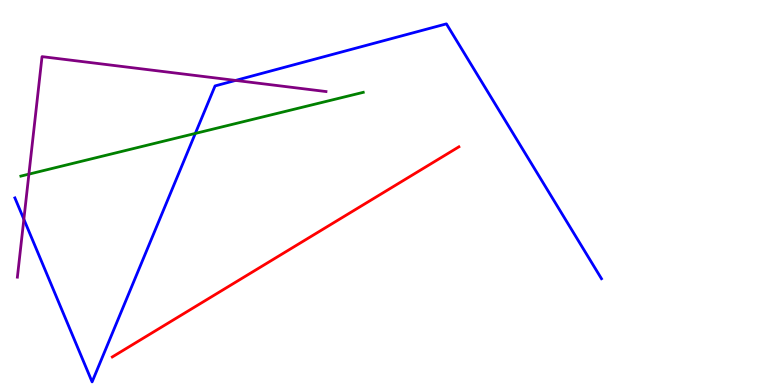[{'lines': ['blue', 'red'], 'intersections': []}, {'lines': ['green', 'red'], 'intersections': []}, {'lines': ['purple', 'red'], 'intersections': []}, {'lines': ['blue', 'green'], 'intersections': [{'x': 2.52, 'y': 6.53}]}, {'lines': ['blue', 'purple'], 'intersections': [{'x': 0.308, 'y': 4.31}, {'x': 3.04, 'y': 7.91}]}, {'lines': ['green', 'purple'], 'intersections': [{'x': 0.373, 'y': 5.48}]}]